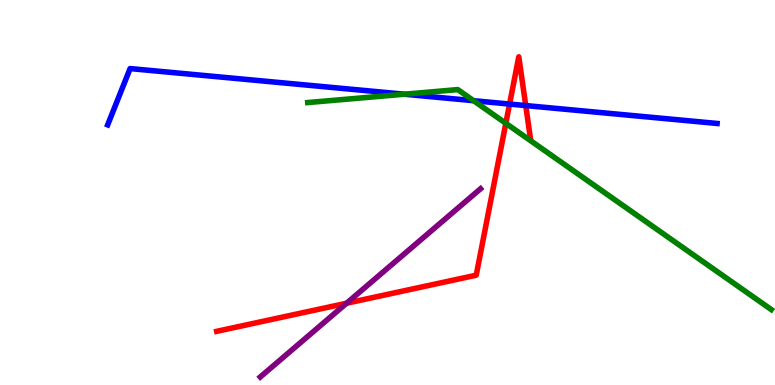[{'lines': ['blue', 'red'], 'intersections': [{'x': 6.58, 'y': 7.3}, {'x': 6.78, 'y': 7.26}]}, {'lines': ['green', 'red'], 'intersections': [{'x': 6.53, 'y': 6.8}]}, {'lines': ['purple', 'red'], 'intersections': [{'x': 4.47, 'y': 2.12}]}, {'lines': ['blue', 'green'], 'intersections': [{'x': 5.22, 'y': 7.55}, {'x': 6.11, 'y': 7.38}]}, {'lines': ['blue', 'purple'], 'intersections': []}, {'lines': ['green', 'purple'], 'intersections': []}]